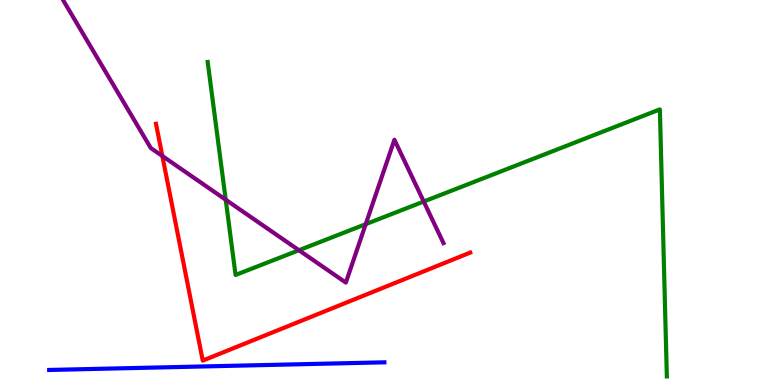[{'lines': ['blue', 'red'], 'intersections': []}, {'lines': ['green', 'red'], 'intersections': []}, {'lines': ['purple', 'red'], 'intersections': [{'x': 2.09, 'y': 5.95}]}, {'lines': ['blue', 'green'], 'intersections': []}, {'lines': ['blue', 'purple'], 'intersections': []}, {'lines': ['green', 'purple'], 'intersections': [{'x': 2.91, 'y': 4.81}, {'x': 3.86, 'y': 3.5}, {'x': 4.72, 'y': 4.18}, {'x': 5.47, 'y': 4.77}]}]